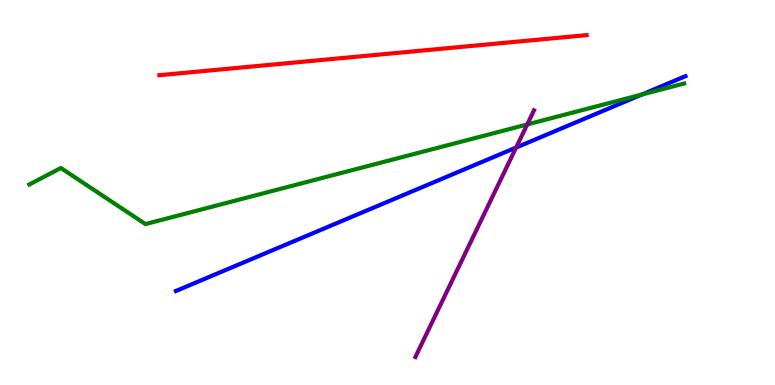[{'lines': ['blue', 'red'], 'intersections': []}, {'lines': ['green', 'red'], 'intersections': []}, {'lines': ['purple', 'red'], 'intersections': []}, {'lines': ['blue', 'green'], 'intersections': [{'x': 8.28, 'y': 7.54}]}, {'lines': ['blue', 'purple'], 'intersections': [{'x': 6.66, 'y': 6.17}]}, {'lines': ['green', 'purple'], 'intersections': [{'x': 6.8, 'y': 6.77}]}]